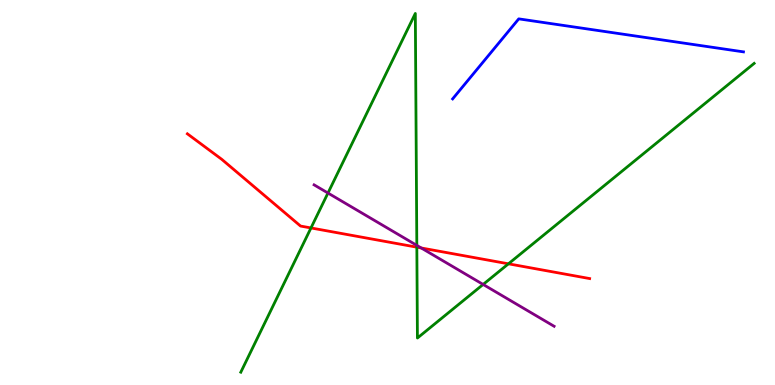[{'lines': ['blue', 'red'], 'intersections': []}, {'lines': ['green', 'red'], 'intersections': [{'x': 4.01, 'y': 4.08}, {'x': 5.38, 'y': 3.58}, {'x': 6.56, 'y': 3.15}]}, {'lines': ['purple', 'red'], 'intersections': [{'x': 5.44, 'y': 3.56}]}, {'lines': ['blue', 'green'], 'intersections': []}, {'lines': ['blue', 'purple'], 'intersections': []}, {'lines': ['green', 'purple'], 'intersections': [{'x': 4.23, 'y': 4.99}, {'x': 5.38, 'y': 3.63}, {'x': 6.23, 'y': 2.61}]}]